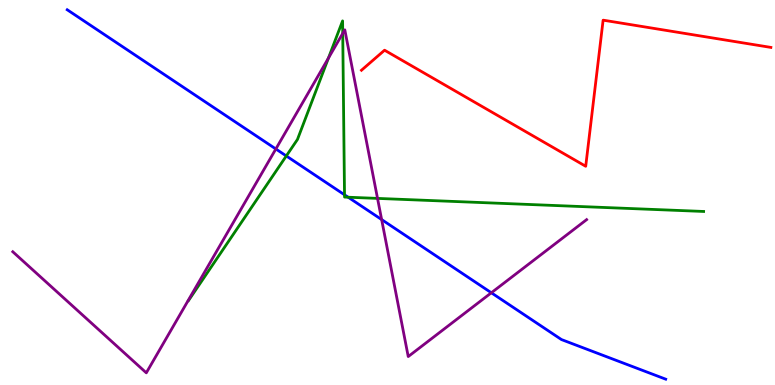[{'lines': ['blue', 'red'], 'intersections': []}, {'lines': ['green', 'red'], 'intersections': []}, {'lines': ['purple', 'red'], 'intersections': []}, {'lines': ['blue', 'green'], 'intersections': [{'x': 3.69, 'y': 5.95}, {'x': 4.45, 'y': 4.94}, {'x': 4.49, 'y': 4.88}]}, {'lines': ['blue', 'purple'], 'intersections': [{'x': 3.56, 'y': 6.13}, {'x': 4.92, 'y': 4.3}, {'x': 6.34, 'y': 2.4}]}, {'lines': ['green', 'purple'], 'intersections': [{'x': 4.24, 'y': 8.49}, {'x': 4.42, 'y': 9.13}, {'x': 4.87, 'y': 4.85}]}]